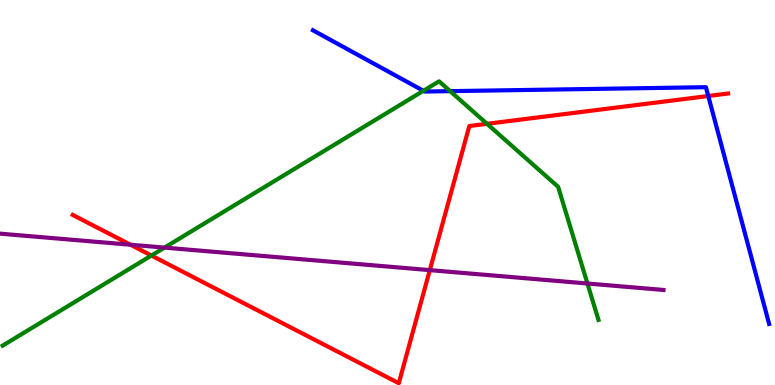[{'lines': ['blue', 'red'], 'intersections': [{'x': 9.14, 'y': 7.51}]}, {'lines': ['green', 'red'], 'intersections': [{'x': 1.95, 'y': 3.36}, {'x': 6.28, 'y': 6.78}]}, {'lines': ['purple', 'red'], 'intersections': [{'x': 1.68, 'y': 3.64}, {'x': 5.55, 'y': 2.98}]}, {'lines': ['blue', 'green'], 'intersections': [{'x': 5.46, 'y': 7.64}, {'x': 5.81, 'y': 7.63}]}, {'lines': ['blue', 'purple'], 'intersections': []}, {'lines': ['green', 'purple'], 'intersections': [{'x': 2.12, 'y': 3.57}, {'x': 7.58, 'y': 2.64}]}]